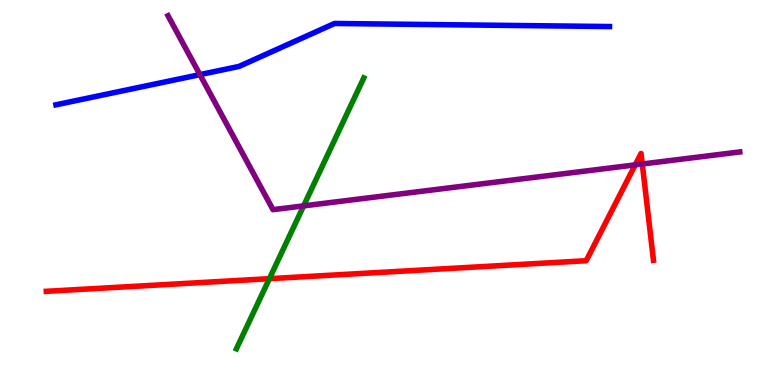[{'lines': ['blue', 'red'], 'intersections': []}, {'lines': ['green', 'red'], 'intersections': [{'x': 3.48, 'y': 2.76}]}, {'lines': ['purple', 'red'], 'intersections': [{'x': 8.2, 'y': 5.72}, {'x': 8.29, 'y': 5.74}]}, {'lines': ['blue', 'green'], 'intersections': []}, {'lines': ['blue', 'purple'], 'intersections': [{'x': 2.58, 'y': 8.06}]}, {'lines': ['green', 'purple'], 'intersections': [{'x': 3.92, 'y': 4.65}]}]